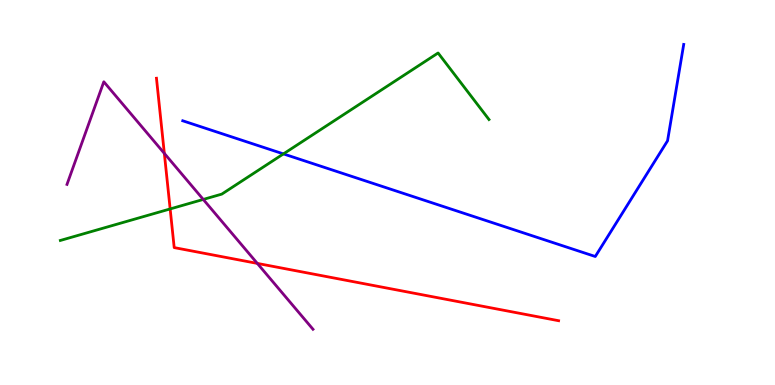[{'lines': ['blue', 'red'], 'intersections': []}, {'lines': ['green', 'red'], 'intersections': [{'x': 2.2, 'y': 4.57}]}, {'lines': ['purple', 'red'], 'intersections': [{'x': 2.12, 'y': 6.02}, {'x': 3.32, 'y': 3.16}]}, {'lines': ['blue', 'green'], 'intersections': [{'x': 3.66, 'y': 6.0}]}, {'lines': ['blue', 'purple'], 'intersections': []}, {'lines': ['green', 'purple'], 'intersections': [{'x': 2.62, 'y': 4.82}]}]